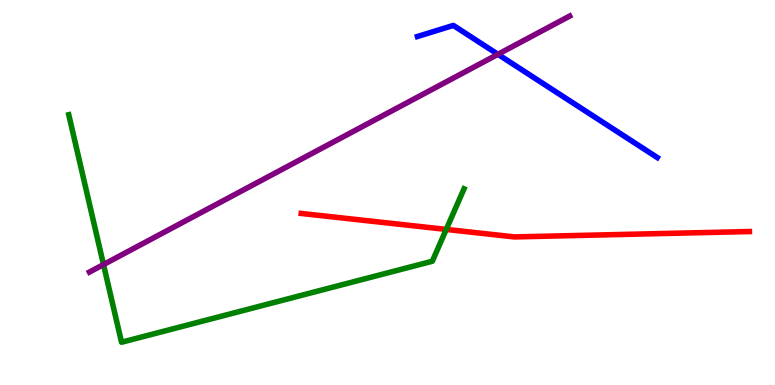[{'lines': ['blue', 'red'], 'intersections': []}, {'lines': ['green', 'red'], 'intersections': [{'x': 5.76, 'y': 4.04}]}, {'lines': ['purple', 'red'], 'intersections': []}, {'lines': ['blue', 'green'], 'intersections': []}, {'lines': ['blue', 'purple'], 'intersections': [{'x': 6.42, 'y': 8.59}]}, {'lines': ['green', 'purple'], 'intersections': [{'x': 1.34, 'y': 3.13}]}]